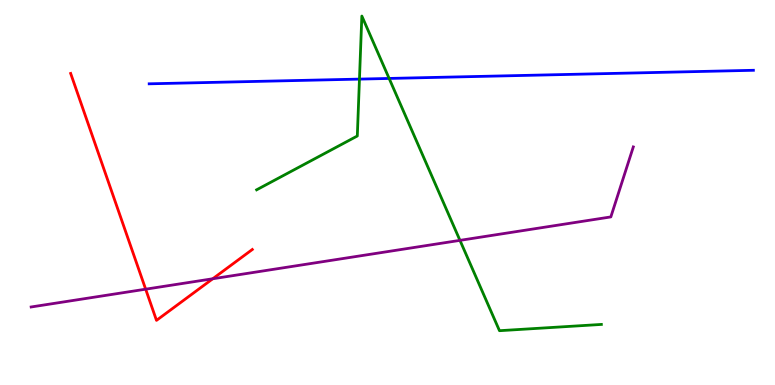[{'lines': ['blue', 'red'], 'intersections': []}, {'lines': ['green', 'red'], 'intersections': []}, {'lines': ['purple', 'red'], 'intersections': [{'x': 1.88, 'y': 2.49}, {'x': 2.75, 'y': 2.76}]}, {'lines': ['blue', 'green'], 'intersections': [{'x': 4.64, 'y': 7.95}, {'x': 5.02, 'y': 7.96}]}, {'lines': ['blue', 'purple'], 'intersections': []}, {'lines': ['green', 'purple'], 'intersections': [{'x': 5.94, 'y': 3.76}]}]